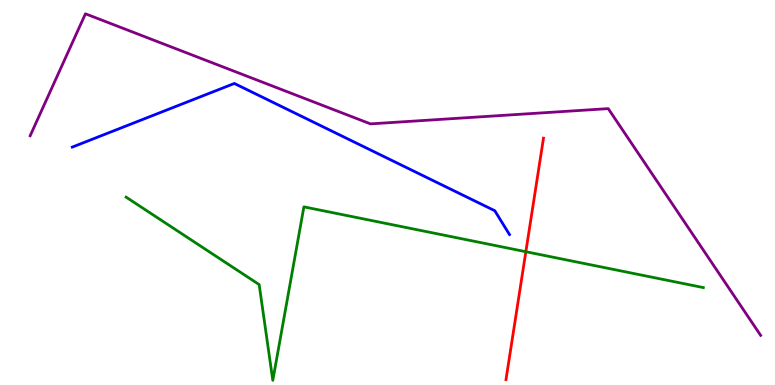[{'lines': ['blue', 'red'], 'intersections': []}, {'lines': ['green', 'red'], 'intersections': [{'x': 6.79, 'y': 3.46}]}, {'lines': ['purple', 'red'], 'intersections': []}, {'lines': ['blue', 'green'], 'intersections': []}, {'lines': ['blue', 'purple'], 'intersections': []}, {'lines': ['green', 'purple'], 'intersections': []}]